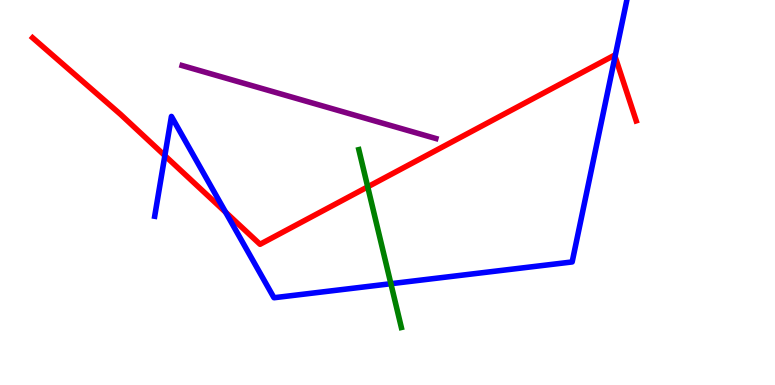[{'lines': ['blue', 'red'], 'intersections': [{'x': 2.13, 'y': 5.96}, {'x': 2.91, 'y': 4.49}, {'x': 7.94, 'y': 8.53}]}, {'lines': ['green', 'red'], 'intersections': [{'x': 4.74, 'y': 5.15}]}, {'lines': ['purple', 'red'], 'intersections': []}, {'lines': ['blue', 'green'], 'intersections': [{'x': 5.04, 'y': 2.63}]}, {'lines': ['blue', 'purple'], 'intersections': []}, {'lines': ['green', 'purple'], 'intersections': []}]